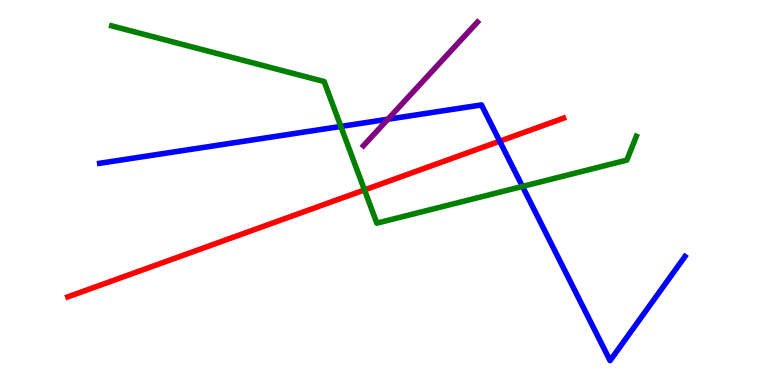[{'lines': ['blue', 'red'], 'intersections': [{'x': 6.45, 'y': 6.33}]}, {'lines': ['green', 'red'], 'intersections': [{'x': 4.7, 'y': 5.07}]}, {'lines': ['purple', 'red'], 'intersections': []}, {'lines': ['blue', 'green'], 'intersections': [{'x': 4.4, 'y': 6.72}, {'x': 6.74, 'y': 5.16}]}, {'lines': ['blue', 'purple'], 'intersections': [{'x': 5.0, 'y': 6.9}]}, {'lines': ['green', 'purple'], 'intersections': []}]